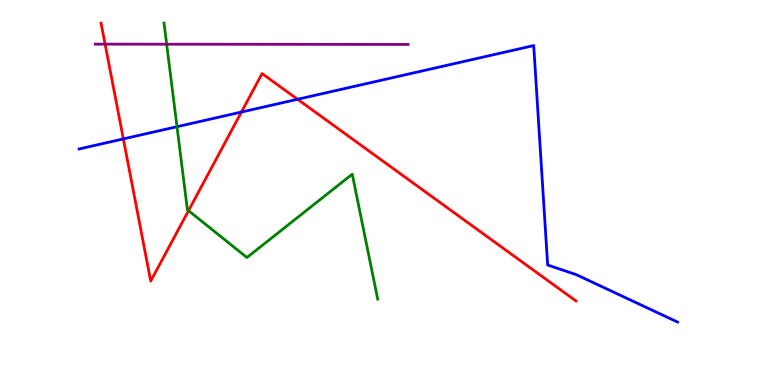[{'lines': ['blue', 'red'], 'intersections': [{'x': 1.59, 'y': 6.39}, {'x': 3.12, 'y': 7.09}, {'x': 3.84, 'y': 7.42}]}, {'lines': ['green', 'red'], 'intersections': [{'x': 2.43, 'y': 4.53}]}, {'lines': ['purple', 'red'], 'intersections': [{'x': 1.36, 'y': 8.85}]}, {'lines': ['blue', 'green'], 'intersections': [{'x': 2.28, 'y': 6.71}]}, {'lines': ['blue', 'purple'], 'intersections': []}, {'lines': ['green', 'purple'], 'intersections': [{'x': 2.15, 'y': 8.85}]}]